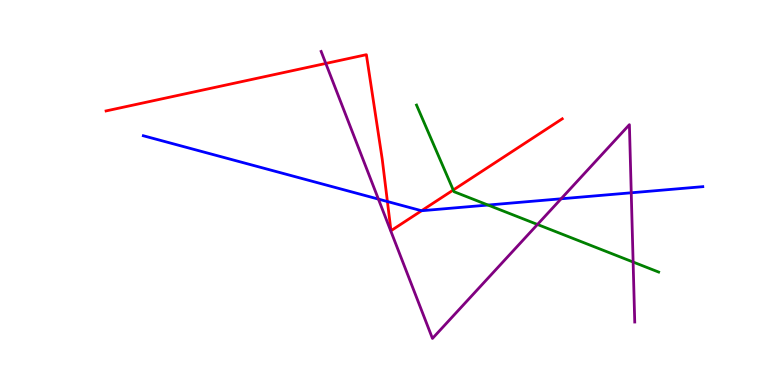[{'lines': ['blue', 'red'], 'intersections': [{'x': 5.0, 'y': 4.77}, {'x': 5.44, 'y': 4.53}]}, {'lines': ['green', 'red'], 'intersections': [{'x': 5.85, 'y': 5.06}]}, {'lines': ['purple', 'red'], 'intersections': [{'x': 4.2, 'y': 8.35}]}, {'lines': ['blue', 'green'], 'intersections': [{'x': 6.3, 'y': 4.67}]}, {'lines': ['blue', 'purple'], 'intersections': [{'x': 4.88, 'y': 4.83}, {'x': 7.24, 'y': 4.84}, {'x': 8.15, 'y': 4.99}]}, {'lines': ['green', 'purple'], 'intersections': [{'x': 6.94, 'y': 4.17}, {'x': 8.17, 'y': 3.19}]}]